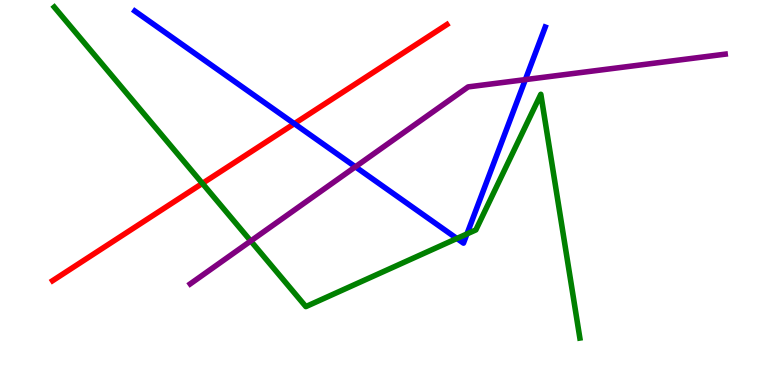[{'lines': ['blue', 'red'], 'intersections': [{'x': 3.8, 'y': 6.79}]}, {'lines': ['green', 'red'], 'intersections': [{'x': 2.61, 'y': 5.24}]}, {'lines': ['purple', 'red'], 'intersections': []}, {'lines': ['blue', 'green'], 'intersections': [{'x': 5.9, 'y': 3.81}, {'x': 6.03, 'y': 3.92}]}, {'lines': ['blue', 'purple'], 'intersections': [{'x': 4.59, 'y': 5.67}, {'x': 6.78, 'y': 7.93}]}, {'lines': ['green', 'purple'], 'intersections': [{'x': 3.24, 'y': 3.74}]}]